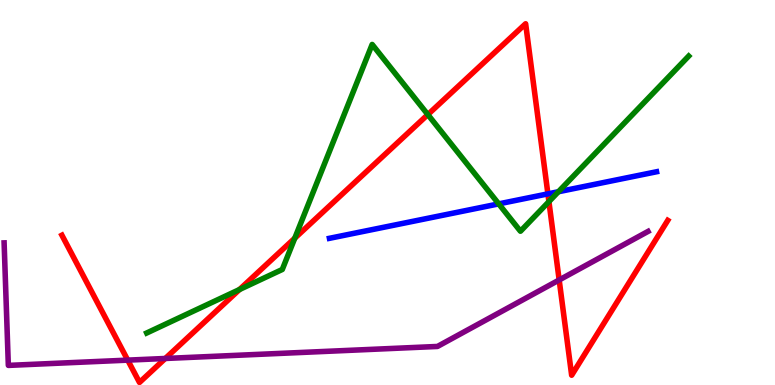[{'lines': ['blue', 'red'], 'intersections': [{'x': 7.07, 'y': 4.96}]}, {'lines': ['green', 'red'], 'intersections': [{'x': 3.09, 'y': 2.48}, {'x': 3.8, 'y': 3.81}, {'x': 5.52, 'y': 7.02}, {'x': 7.08, 'y': 4.76}]}, {'lines': ['purple', 'red'], 'intersections': [{'x': 1.65, 'y': 0.646}, {'x': 2.13, 'y': 0.689}, {'x': 7.22, 'y': 2.73}]}, {'lines': ['blue', 'green'], 'intersections': [{'x': 6.44, 'y': 4.7}, {'x': 7.21, 'y': 5.02}]}, {'lines': ['blue', 'purple'], 'intersections': []}, {'lines': ['green', 'purple'], 'intersections': []}]